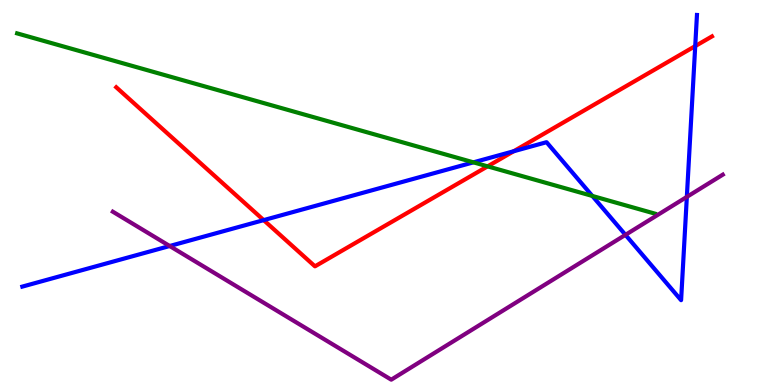[{'lines': ['blue', 'red'], 'intersections': [{'x': 3.4, 'y': 4.28}, {'x': 6.63, 'y': 6.07}, {'x': 8.97, 'y': 8.8}]}, {'lines': ['green', 'red'], 'intersections': [{'x': 6.29, 'y': 5.68}]}, {'lines': ['purple', 'red'], 'intersections': []}, {'lines': ['blue', 'green'], 'intersections': [{'x': 6.11, 'y': 5.78}, {'x': 7.64, 'y': 4.91}]}, {'lines': ['blue', 'purple'], 'intersections': [{'x': 2.19, 'y': 3.61}, {'x': 8.07, 'y': 3.9}, {'x': 8.86, 'y': 4.89}]}, {'lines': ['green', 'purple'], 'intersections': []}]